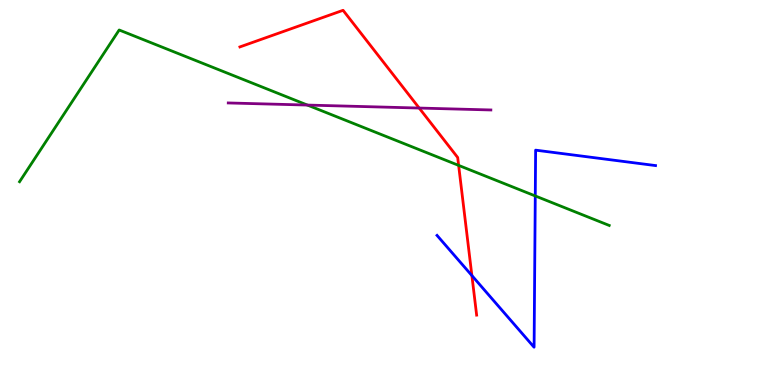[{'lines': ['blue', 'red'], 'intersections': [{'x': 6.09, 'y': 2.84}]}, {'lines': ['green', 'red'], 'intersections': [{'x': 5.92, 'y': 5.7}]}, {'lines': ['purple', 'red'], 'intersections': [{'x': 5.41, 'y': 7.19}]}, {'lines': ['blue', 'green'], 'intersections': [{'x': 6.91, 'y': 4.91}]}, {'lines': ['blue', 'purple'], 'intersections': []}, {'lines': ['green', 'purple'], 'intersections': [{'x': 3.97, 'y': 7.27}]}]